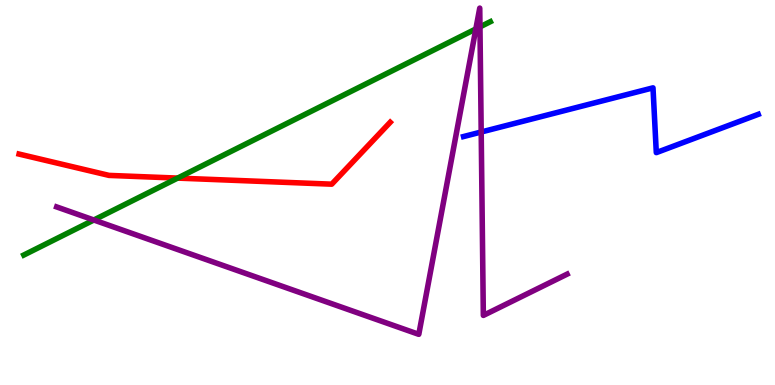[{'lines': ['blue', 'red'], 'intersections': []}, {'lines': ['green', 'red'], 'intersections': [{'x': 2.29, 'y': 5.37}]}, {'lines': ['purple', 'red'], 'intersections': []}, {'lines': ['blue', 'green'], 'intersections': []}, {'lines': ['blue', 'purple'], 'intersections': [{'x': 6.21, 'y': 6.57}]}, {'lines': ['green', 'purple'], 'intersections': [{'x': 1.21, 'y': 4.29}, {'x': 6.14, 'y': 9.25}, {'x': 6.19, 'y': 9.3}]}]